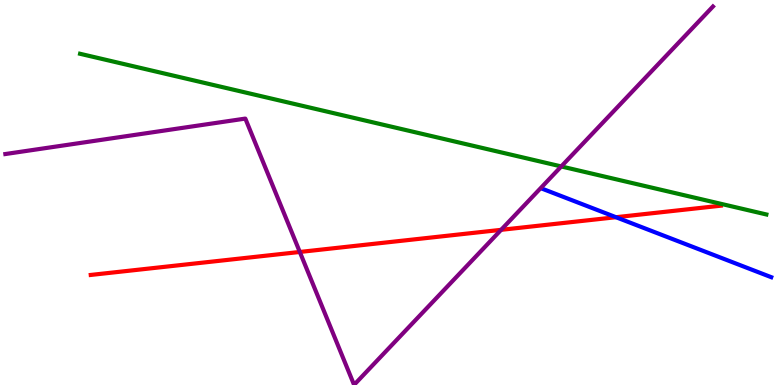[{'lines': ['blue', 'red'], 'intersections': [{'x': 7.95, 'y': 4.36}]}, {'lines': ['green', 'red'], 'intersections': []}, {'lines': ['purple', 'red'], 'intersections': [{'x': 3.87, 'y': 3.46}, {'x': 6.47, 'y': 4.03}]}, {'lines': ['blue', 'green'], 'intersections': []}, {'lines': ['blue', 'purple'], 'intersections': []}, {'lines': ['green', 'purple'], 'intersections': [{'x': 7.24, 'y': 5.68}]}]